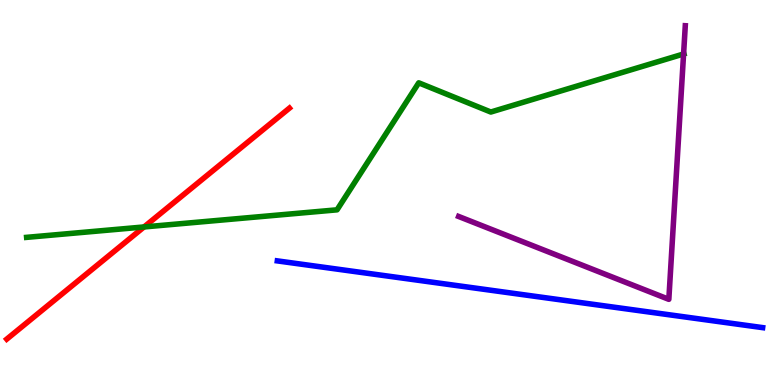[{'lines': ['blue', 'red'], 'intersections': []}, {'lines': ['green', 'red'], 'intersections': [{'x': 1.86, 'y': 4.11}]}, {'lines': ['purple', 'red'], 'intersections': []}, {'lines': ['blue', 'green'], 'intersections': []}, {'lines': ['blue', 'purple'], 'intersections': []}, {'lines': ['green', 'purple'], 'intersections': [{'x': 8.82, 'y': 8.6}]}]